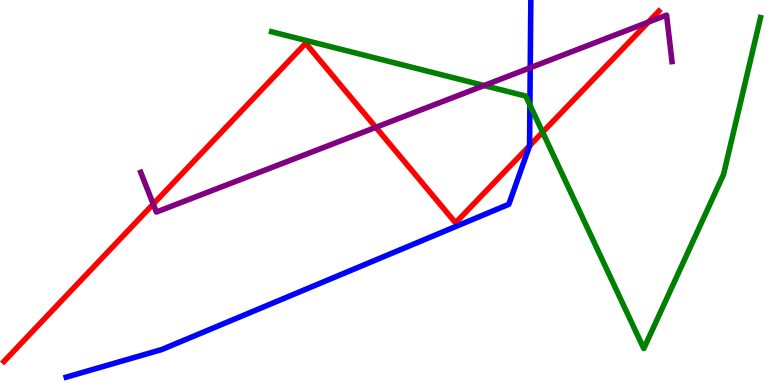[{'lines': ['blue', 'red'], 'intersections': [{'x': 6.83, 'y': 6.21}]}, {'lines': ['green', 'red'], 'intersections': [{'x': 7.0, 'y': 6.57}]}, {'lines': ['purple', 'red'], 'intersections': [{'x': 1.98, 'y': 4.7}, {'x': 4.85, 'y': 6.69}, {'x': 8.37, 'y': 9.43}]}, {'lines': ['blue', 'green'], 'intersections': [{'x': 6.84, 'y': 7.27}]}, {'lines': ['blue', 'purple'], 'intersections': [{'x': 6.84, 'y': 8.24}]}, {'lines': ['green', 'purple'], 'intersections': [{'x': 6.25, 'y': 7.78}]}]